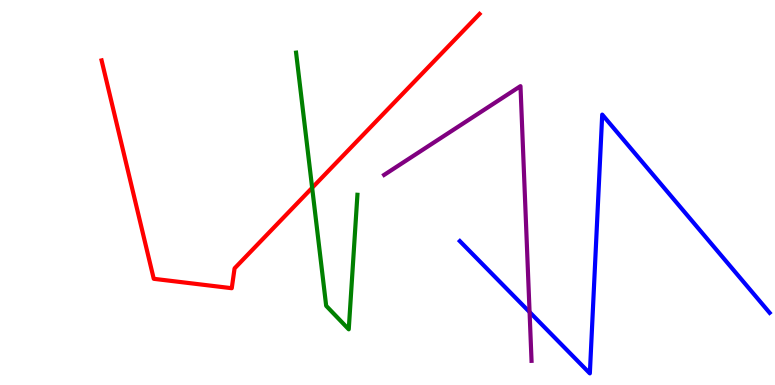[{'lines': ['blue', 'red'], 'intersections': []}, {'lines': ['green', 'red'], 'intersections': [{'x': 4.03, 'y': 5.12}]}, {'lines': ['purple', 'red'], 'intersections': []}, {'lines': ['blue', 'green'], 'intersections': []}, {'lines': ['blue', 'purple'], 'intersections': [{'x': 6.83, 'y': 1.89}]}, {'lines': ['green', 'purple'], 'intersections': []}]